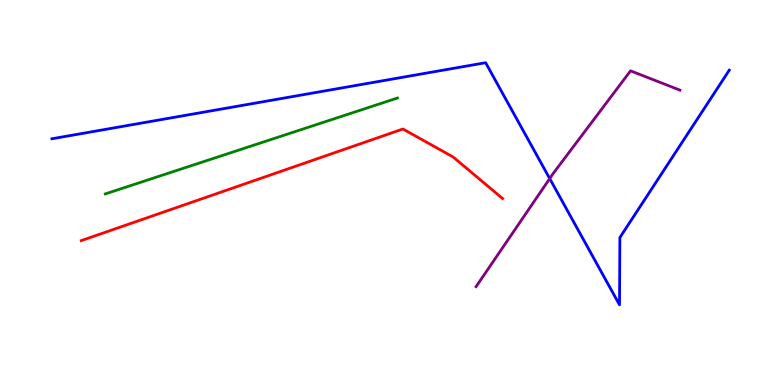[{'lines': ['blue', 'red'], 'intersections': []}, {'lines': ['green', 'red'], 'intersections': []}, {'lines': ['purple', 'red'], 'intersections': []}, {'lines': ['blue', 'green'], 'intersections': []}, {'lines': ['blue', 'purple'], 'intersections': [{'x': 7.09, 'y': 5.36}]}, {'lines': ['green', 'purple'], 'intersections': []}]